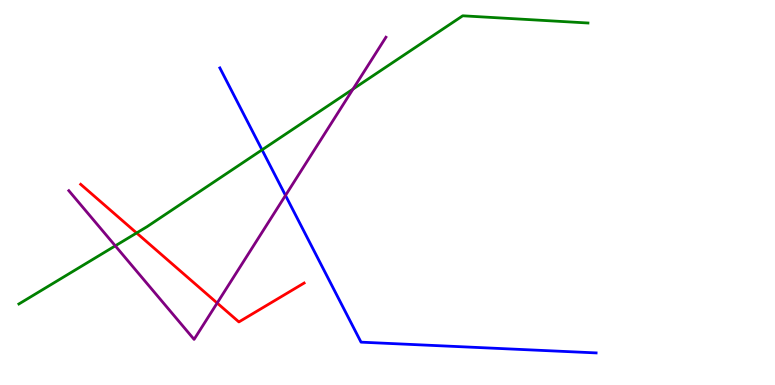[{'lines': ['blue', 'red'], 'intersections': []}, {'lines': ['green', 'red'], 'intersections': [{'x': 1.76, 'y': 3.95}]}, {'lines': ['purple', 'red'], 'intersections': [{'x': 2.8, 'y': 2.13}]}, {'lines': ['blue', 'green'], 'intersections': [{'x': 3.38, 'y': 6.11}]}, {'lines': ['blue', 'purple'], 'intersections': [{'x': 3.68, 'y': 4.92}]}, {'lines': ['green', 'purple'], 'intersections': [{'x': 1.49, 'y': 3.61}, {'x': 4.55, 'y': 7.69}]}]